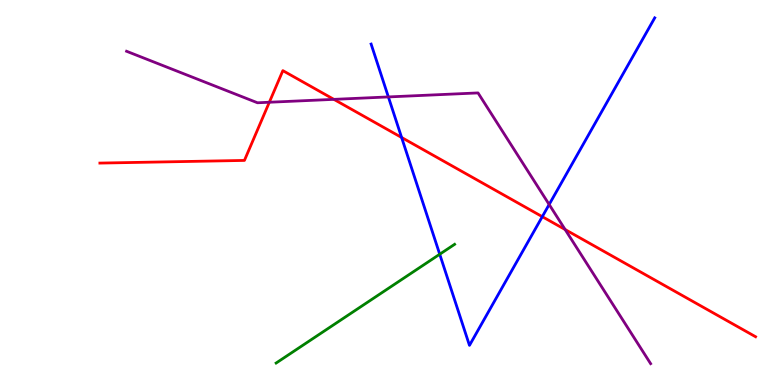[{'lines': ['blue', 'red'], 'intersections': [{'x': 5.18, 'y': 6.43}, {'x': 7.0, 'y': 4.37}]}, {'lines': ['green', 'red'], 'intersections': []}, {'lines': ['purple', 'red'], 'intersections': [{'x': 3.48, 'y': 7.34}, {'x': 4.31, 'y': 7.42}, {'x': 7.29, 'y': 4.04}]}, {'lines': ['blue', 'green'], 'intersections': [{'x': 5.67, 'y': 3.4}]}, {'lines': ['blue', 'purple'], 'intersections': [{'x': 5.01, 'y': 7.48}, {'x': 7.09, 'y': 4.69}]}, {'lines': ['green', 'purple'], 'intersections': []}]